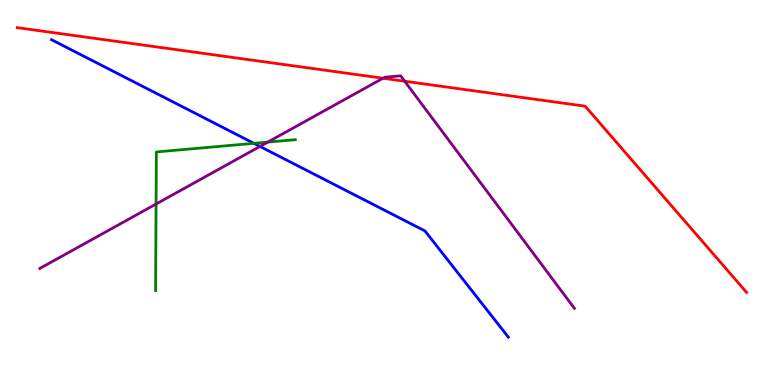[{'lines': ['blue', 'red'], 'intersections': []}, {'lines': ['green', 'red'], 'intersections': []}, {'lines': ['purple', 'red'], 'intersections': [{'x': 4.94, 'y': 7.97}, {'x': 5.22, 'y': 7.89}]}, {'lines': ['blue', 'green'], 'intersections': [{'x': 3.28, 'y': 6.28}]}, {'lines': ['blue', 'purple'], 'intersections': [{'x': 3.35, 'y': 6.2}]}, {'lines': ['green', 'purple'], 'intersections': [{'x': 2.01, 'y': 4.7}, {'x': 3.46, 'y': 6.31}]}]